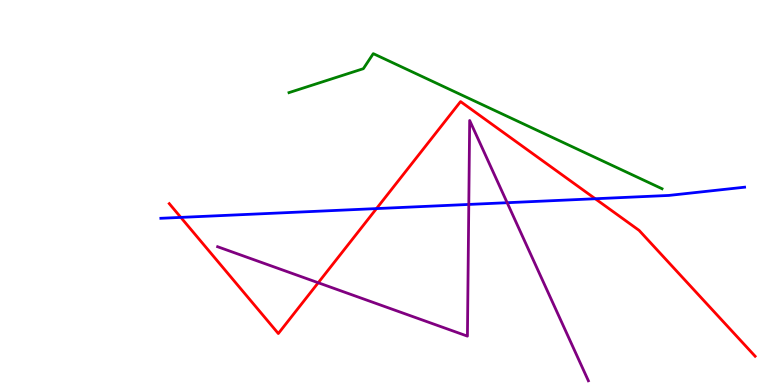[{'lines': ['blue', 'red'], 'intersections': [{'x': 2.33, 'y': 4.35}, {'x': 4.86, 'y': 4.58}, {'x': 7.68, 'y': 4.84}]}, {'lines': ['green', 'red'], 'intersections': []}, {'lines': ['purple', 'red'], 'intersections': [{'x': 4.11, 'y': 2.66}]}, {'lines': ['blue', 'green'], 'intersections': []}, {'lines': ['blue', 'purple'], 'intersections': [{'x': 6.05, 'y': 4.69}, {'x': 6.54, 'y': 4.73}]}, {'lines': ['green', 'purple'], 'intersections': []}]